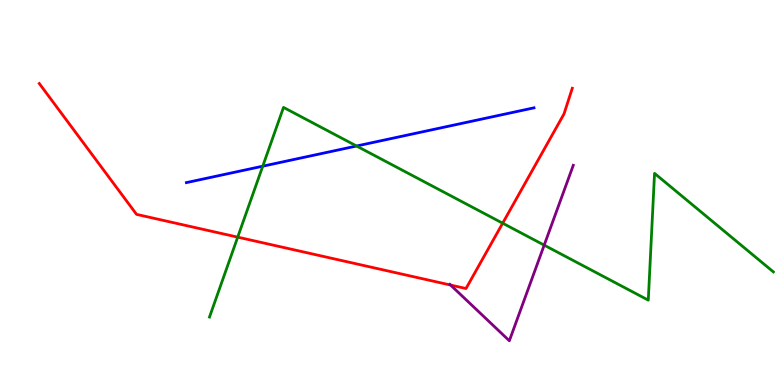[{'lines': ['blue', 'red'], 'intersections': []}, {'lines': ['green', 'red'], 'intersections': [{'x': 3.07, 'y': 3.84}, {'x': 6.49, 'y': 4.2}]}, {'lines': ['purple', 'red'], 'intersections': [{'x': 5.81, 'y': 2.6}]}, {'lines': ['blue', 'green'], 'intersections': [{'x': 3.39, 'y': 5.68}, {'x': 4.6, 'y': 6.21}]}, {'lines': ['blue', 'purple'], 'intersections': []}, {'lines': ['green', 'purple'], 'intersections': [{'x': 7.02, 'y': 3.63}]}]